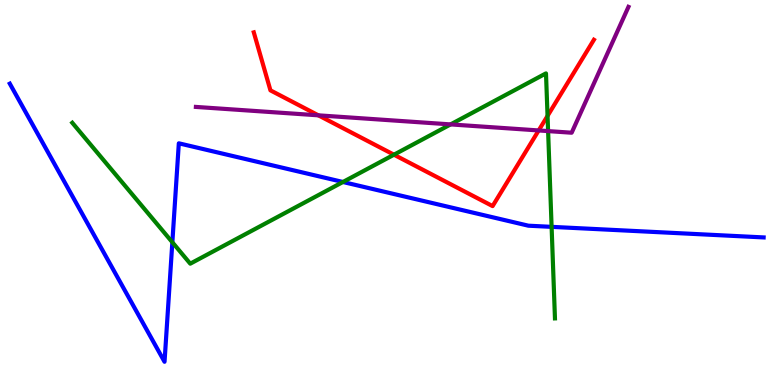[{'lines': ['blue', 'red'], 'intersections': []}, {'lines': ['green', 'red'], 'intersections': [{'x': 5.08, 'y': 5.98}, {'x': 7.07, 'y': 6.99}]}, {'lines': ['purple', 'red'], 'intersections': [{'x': 4.11, 'y': 7.0}, {'x': 6.95, 'y': 6.61}]}, {'lines': ['blue', 'green'], 'intersections': [{'x': 2.22, 'y': 3.71}, {'x': 4.43, 'y': 5.27}, {'x': 7.12, 'y': 4.11}]}, {'lines': ['blue', 'purple'], 'intersections': []}, {'lines': ['green', 'purple'], 'intersections': [{'x': 5.81, 'y': 6.77}, {'x': 7.07, 'y': 6.59}]}]